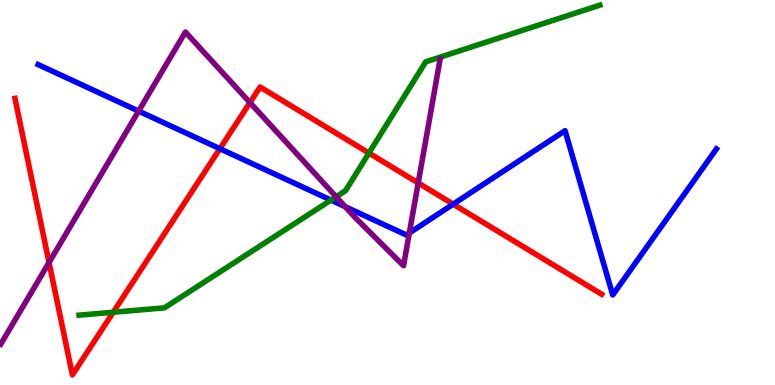[{'lines': ['blue', 'red'], 'intersections': [{'x': 2.84, 'y': 6.14}, {'x': 5.85, 'y': 4.7}]}, {'lines': ['green', 'red'], 'intersections': [{'x': 1.46, 'y': 1.89}, {'x': 4.76, 'y': 6.02}]}, {'lines': ['purple', 'red'], 'intersections': [{'x': 0.633, 'y': 3.18}, {'x': 3.23, 'y': 7.34}, {'x': 5.4, 'y': 5.25}]}, {'lines': ['blue', 'green'], 'intersections': [{'x': 4.27, 'y': 4.8}]}, {'lines': ['blue', 'purple'], 'intersections': [{'x': 1.79, 'y': 7.11}, {'x': 4.45, 'y': 4.63}, {'x': 5.28, 'y': 3.95}]}, {'lines': ['green', 'purple'], 'intersections': [{'x': 4.34, 'y': 4.89}]}]